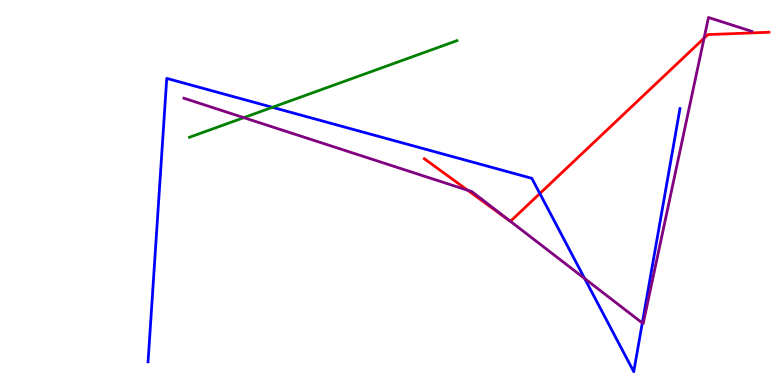[{'lines': ['blue', 'red'], 'intersections': [{'x': 6.97, 'y': 4.97}]}, {'lines': ['green', 'red'], 'intersections': []}, {'lines': ['purple', 'red'], 'intersections': [{'x': 6.03, 'y': 5.06}, {'x': 6.59, 'y': 4.25}, {'x': 9.08, 'y': 9.01}]}, {'lines': ['blue', 'green'], 'intersections': [{'x': 3.52, 'y': 7.21}]}, {'lines': ['blue', 'purple'], 'intersections': [{'x': 7.54, 'y': 2.77}, {'x': 8.29, 'y': 1.61}]}, {'lines': ['green', 'purple'], 'intersections': [{'x': 3.15, 'y': 6.94}]}]